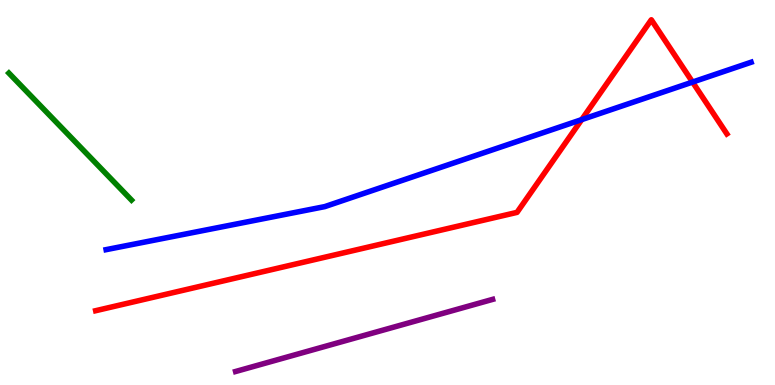[{'lines': ['blue', 'red'], 'intersections': [{'x': 7.51, 'y': 6.89}, {'x': 8.94, 'y': 7.87}]}, {'lines': ['green', 'red'], 'intersections': []}, {'lines': ['purple', 'red'], 'intersections': []}, {'lines': ['blue', 'green'], 'intersections': []}, {'lines': ['blue', 'purple'], 'intersections': []}, {'lines': ['green', 'purple'], 'intersections': []}]